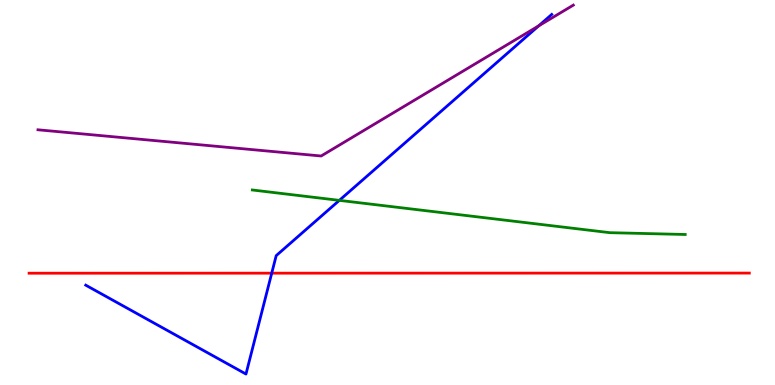[{'lines': ['blue', 'red'], 'intersections': [{'x': 3.51, 'y': 2.9}]}, {'lines': ['green', 'red'], 'intersections': []}, {'lines': ['purple', 'red'], 'intersections': []}, {'lines': ['blue', 'green'], 'intersections': [{'x': 4.38, 'y': 4.8}]}, {'lines': ['blue', 'purple'], 'intersections': [{'x': 6.95, 'y': 9.33}]}, {'lines': ['green', 'purple'], 'intersections': []}]